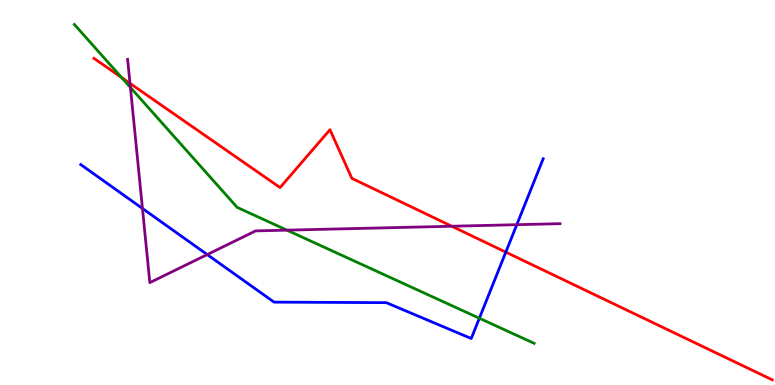[{'lines': ['blue', 'red'], 'intersections': [{'x': 6.53, 'y': 3.45}]}, {'lines': ['green', 'red'], 'intersections': [{'x': 1.57, 'y': 7.99}]}, {'lines': ['purple', 'red'], 'intersections': [{'x': 1.68, 'y': 7.83}, {'x': 5.83, 'y': 4.12}]}, {'lines': ['blue', 'green'], 'intersections': [{'x': 6.19, 'y': 1.73}]}, {'lines': ['blue', 'purple'], 'intersections': [{'x': 1.84, 'y': 4.58}, {'x': 2.67, 'y': 3.39}, {'x': 6.67, 'y': 4.16}]}, {'lines': ['green', 'purple'], 'intersections': [{'x': 1.68, 'y': 7.73}, {'x': 3.7, 'y': 4.02}]}]